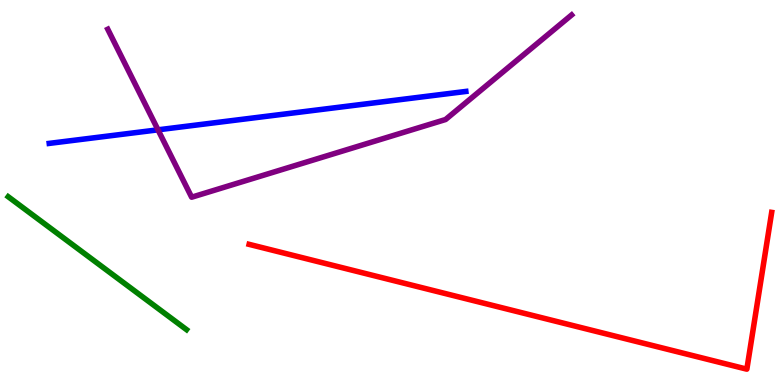[{'lines': ['blue', 'red'], 'intersections': []}, {'lines': ['green', 'red'], 'intersections': []}, {'lines': ['purple', 'red'], 'intersections': []}, {'lines': ['blue', 'green'], 'intersections': []}, {'lines': ['blue', 'purple'], 'intersections': [{'x': 2.04, 'y': 6.63}]}, {'lines': ['green', 'purple'], 'intersections': []}]